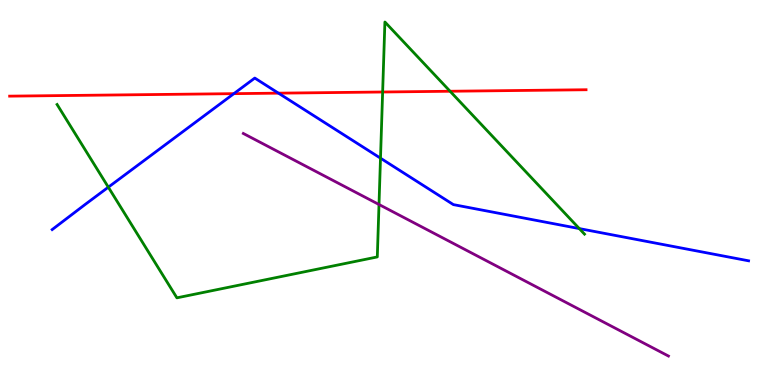[{'lines': ['blue', 'red'], 'intersections': [{'x': 3.02, 'y': 7.57}, {'x': 3.59, 'y': 7.58}]}, {'lines': ['green', 'red'], 'intersections': [{'x': 4.94, 'y': 7.61}, {'x': 5.81, 'y': 7.63}]}, {'lines': ['purple', 'red'], 'intersections': []}, {'lines': ['blue', 'green'], 'intersections': [{'x': 1.4, 'y': 5.14}, {'x': 4.91, 'y': 5.89}, {'x': 7.47, 'y': 4.06}]}, {'lines': ['blue', 'purple'], 'intersections': []}, {'lines': ['green', 'purple'], 'intersections': [{'x': 4.89, 'y': 4.69}]}]